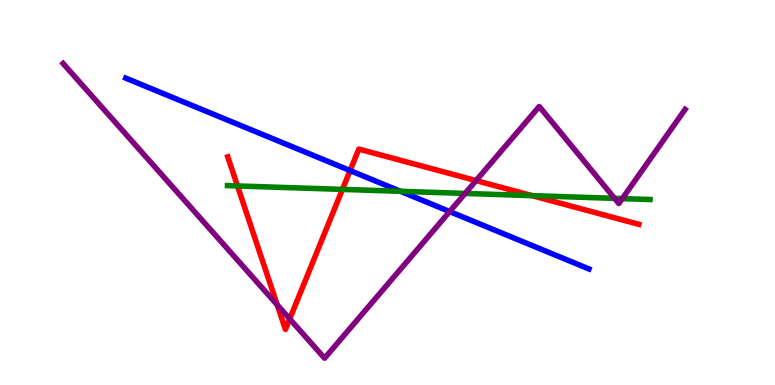[{'lines': ['blue', 'red'], 'intersections': [{'x': 4.52, 'y': 5.57}]}, {'lines': ['green', 'red'], 'intersections': [{'x': 3.06, 'y': 5.17}, {'x': 4.42, 'y': 5.08}, {'x': 6.87, 'y': 4.92}]}, {'lines': ['purple', 'red'], 'intersections': [{'x': 3.58, 'y': 2.08}, {'x': 3.74, 'y': 1.72}, {'x': 6.14, 'y': 5.31}]}, {'lines': ['blue', 'green'], 'intersections': [{'x': 5.17, 'y': 5.03}]}, {'lines': ['blue', 'purple'], 'intersections': [{'x': 5.8, 'y': 4.51}]}, {'lines': ['green', 'purple'], 'intersections': [{'x': 6.0, 'y': 4.98}, {'x': 7.93, 'y': 4.85}, {'x': 8.03, 'y': 4.84}]}]